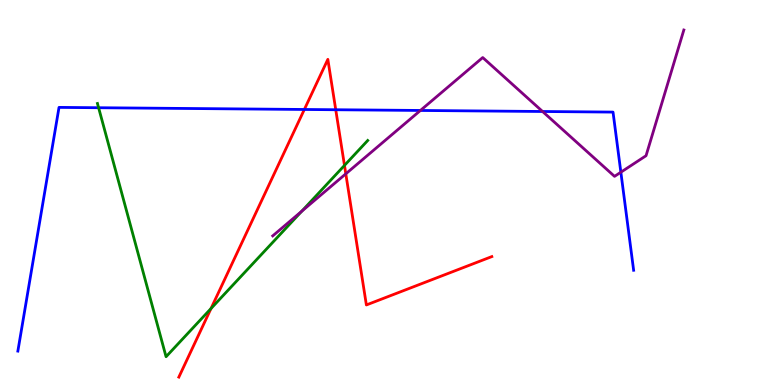[{'lines': ['blue', 'red'], 'intersections': [{'x': 3.93, 'y': 7.16}, {'x': 4.33, 'y': 7.15}]}, {'lines': ['green', 'red'], 'intersections': [{'x': 2.72, 'y': 1.99}, {'x': 4.44, 'y': 5.7}]}, {'lines': ['purple', 'red'], 'intersections': [{'x': 4.46, 'y': 5.49}]}, {'lines': ['blue', 'green'], 'intersections': [{'x': 1.27, 'y': 7.2}]}, {'lines': ['blue', 'purple'], 'intersections': [{'x': 5.42, 'y': 7.13}, {'x': 7.0, 'y': 7.1}, {'x': 8.01, 'y': 5.53}]}, {'lines': ['green', 'purple'], 'intersections': [{'x': 3.89, 'y': 4.51}]}]